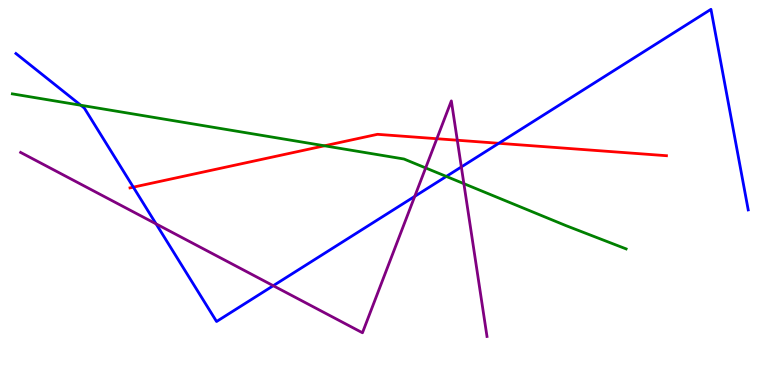[{'lines': ['blue', 'red'], 'intersections': [{'x': 1.72, 'y': 5.14}, {'x': 6.44, 'y': 6.28}]}, {'lines': ['green', 'red'], 'intersections': [{'x': 4.19, 'y': 6.21}]}, {'lines': ['purple', 'red'], 'intersections': [{'x': 5.64, 'y': 6.4}, {'x': 5.9, 'y': 6.36}]}, {'lines': ['blue', 'green'], 'intersections': [{'x': 1.04, 'y': 7.27}, {'x': 5.76, 'y': 5.42}]}, {'lines': ['blue', 'purple'], 'intersections': [{'x': 2.01, 'y': 4.18}, {'x': 3.53, 'y': 2.58}, {'x': 5.35, 'y': 4.9}, {'x': 5.95, 'y': 5.66}]}, {'lines': ['green', 'purple'], 'intersections': [{'x': 5.49, 'y': 5.64}, {'x': 5.99, 'y': 5.23}]}]